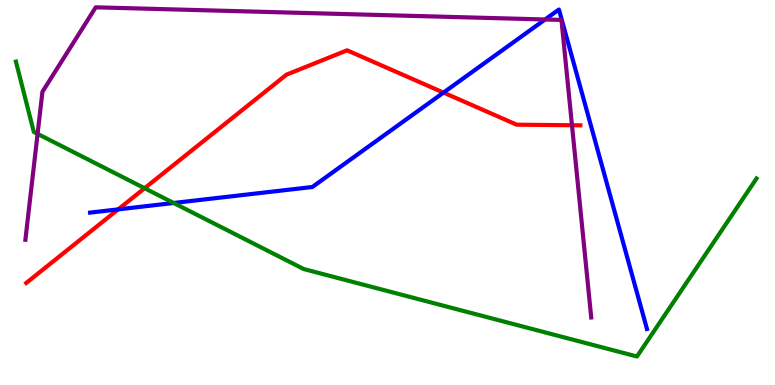[{'lines': ['blue', 'red'], 'intersections': [{'x': 1.52, 'y': 4.56}, {'x': 5.72, 'y': 7.59}]}, {'lines': ['green', 'red'], 'intersections': [{'x': 1.87, 'y': 5.11}]}, {'lines': ['purple', 'red'], 'intersections': [{'x': 7.38, 'y': 6.75}]}, {'lines': ['blue', 'green'], 'intersections': [{'x': 2.24, 'y': 4.73}]}, {'lines': ['blue', 'purple'], 'intersections': [{'x': 7.03, 'y': 9.49}]}, {'lines': ['green', 'purple'], 'intersections': [{'x': 0.485, 'y': 6.52}]}]